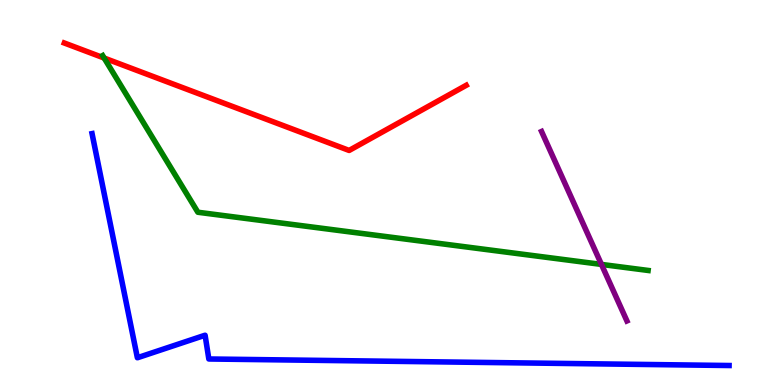[{'lines': ['blue', 'red'], 'intersections': []}, {'lines': ['green', 'red'], 'intersections': [{'x': 1.34, 'y': 8.49}]}, {'lines': ['purple', 'red'], 'intersections': []}, {'lines': ['blue', 'green'], 'intersections': []}, {'lines': ['blue', 'purple'], 'intersections': []}, {'lines': ['green', 'purple'], 'intersections': [{'x': 7.76, 'y': 3.13}]}]